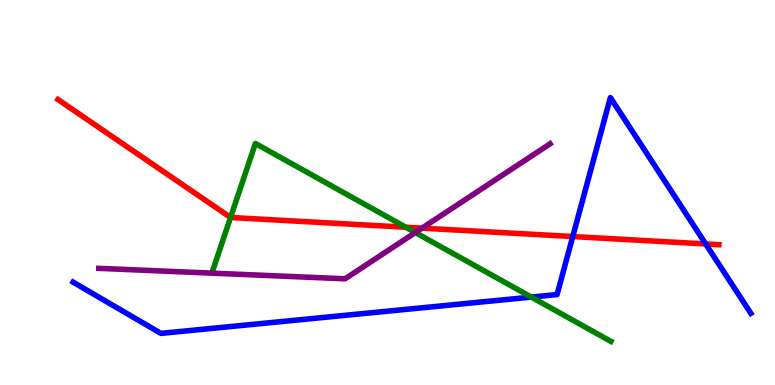[{'lines': ['blue', 'red'], 'intersections': [{'x': 7.39, 'y': 3.86}, {'x': 9.11, 'y': 3.66}]}, {'lines': ['green', 'red'], 'intersections': [{'x': 2.97, 'y': 4.35}, {'x': 5.24, 'y': 4.1}]}, {'lines': ['purple', 'red'], 'intersections': [{'x': 5.45, 'y': 4.07}]}, {'lines': ['blue', 'green'], 'intersections': [{'x': 6.86, 'y': 2.28}]}, {'lines': ['blue', 'purple'], 'intersections': []}, {'lines': ['green', 'purple'], 'intersections': [{'x': 5.36, 'y': 3.96}]}]